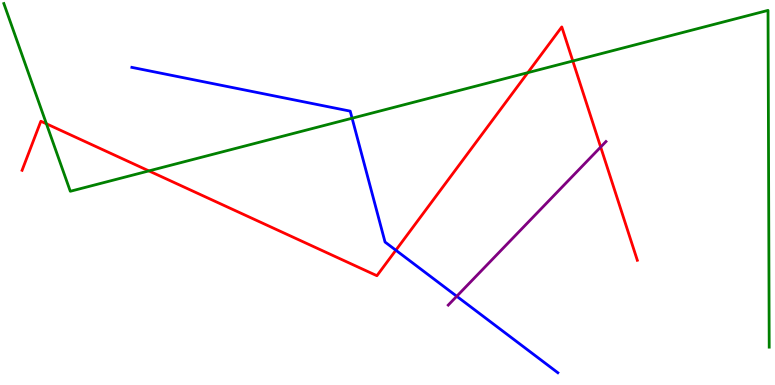[{'lines': ['blue', 'red'], 'intersections': [{'x': 5.11, 'y': 3.5}]}, {'lines': ['green', 'red'], 'intersections': [{'x': 0.599, 'y': 6.78}, {'x': 1.92, 'y': 5.56}, {'x': 6.81, 'y': 8.11}, {'x': 7.39, 'y': 8.42}]}, {'lines': ['purple', 'red'], 'intersections': [{'x': 7.75, 'y': 6.18}]}, {'lines': ['blue', 'green'], 'intersections': [{'x': 4.54, 'y': 6.93}]}, {'lines': ['blue', 'purple'], 'intersections': [{'x': 5.89, 'y': 2.3}]}, {'lines': ['green', 'purple'], 'intersections': []}]